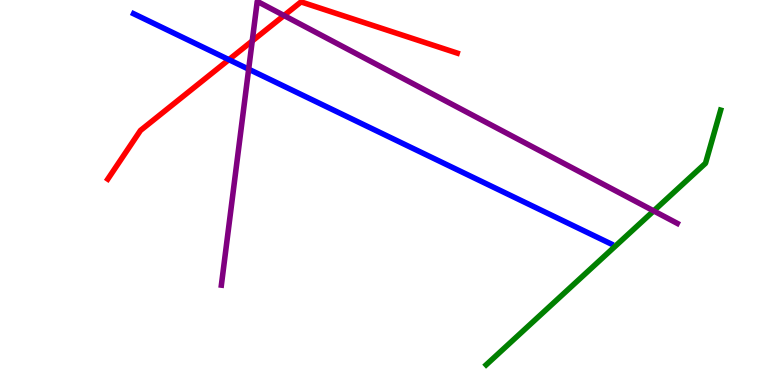[{'lines': ['blue', 'red'], 'intersections': [{'x': 2.95, 'y': 8.45}]}, {'lines': ['green', 'red'], 'intersections': []}, {'lines': ['purple', 'red'], 'intersections': [{'x': 3.25, 'y': 8.94}, {'x': 3.66, 'y': 9.6}]}, {'lines': ['blue', 'green'], 'intersections': []}, {'lines': ['blue', 'purple'], 'intersections': [{'x': 3.21, 'y': 8.2}]}, {'lines': ['green', 'purple'], 'intersections': [{'x': 8.43, 'y': 4.52}]}]